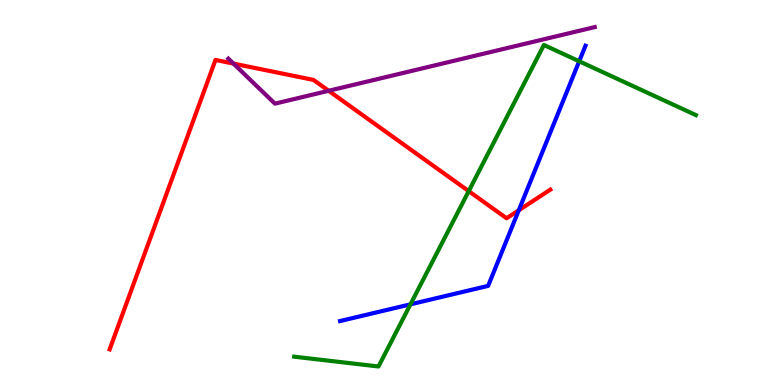[{'lines': ['blue', 'red'], 'intersections': [{'x': 6.69, 'y': 4.54}]}, {'lines': ['green', 'red'], 'intersections': [{'x': 6.05, 'y': 5.04}]}, {'lines': ['purple', 'red'], 'intersections': [{'x': 3.01, 'y': 8.35}, {'x': 4.24, 'y': 7.64}]}, {'lines': ['blue', 'green'], 'intersections': [{'x': 5.3, 'y': 2.1}, {'x': 7.47, 'y': 8.41}]}, {'lines': ['blue', 'purple'], 'intersections': []}, {'lines': ['green', 'purple'], 'intersections': []}]